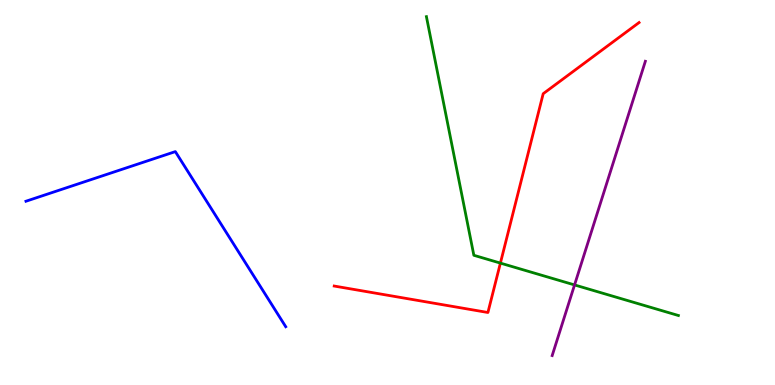[{'lines': ['blue', 'red'], 'intersections': []}, {'lines': ['green', 'red'], 'intersections': [{'x': 6.46, 'y': 3.17}]}, {'lines': ['purple', 'red'], 'intersections': []}, {'lines': ['blue', 'green'], 'intersections': []}, {'lines': ['blue', 'purple'], 'intersections': []}, {'lines': ['green', 'purple'], 'intersections': [{'x': 7.41, 'y': 2.6}]}]